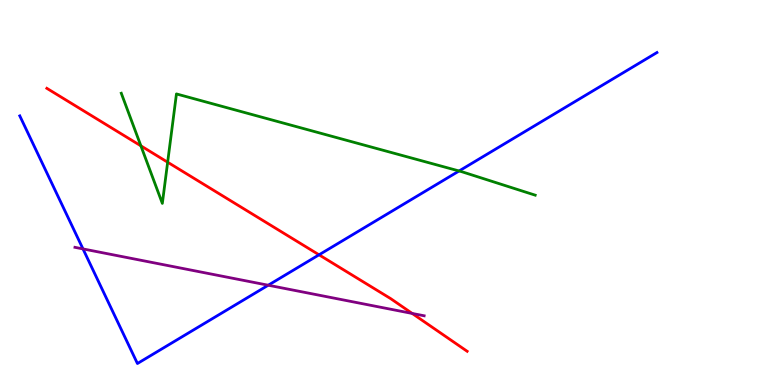[{'lines': ['blue', 'red'], 'intersections': [{'x': 4.12, 'y': 3.38}]}, {'lines': ['green', 'red'], 'intersections': [{'x': 1.82, 'y': 6.21}, {'x': 2.16, 'y': 5.79}]}, {'lines': ['purple', 'red'], 'intersections': [{'x': 5.32, 'y': 1.86}]}, {'lines': ['blue', 'green'], 'intersections': [{'x': 5.92, 'y': 5.56}]}, {'lines': ['blue', 'purple'], 'intersections': [{'x': 1.07, 'y': 3.53}, {'x': 3.46, 'y': 2.59}]}, {'lines': ['green', 'purple'], 'intersections': []}]